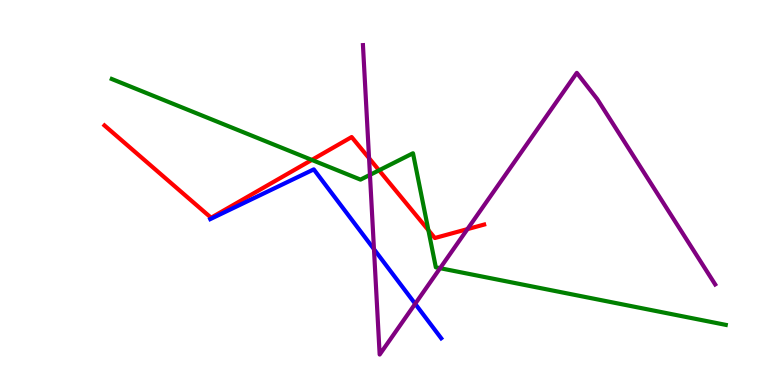[{'lines': ['blue', 'red'], 'intersections': []}, {'lines': ['green', 'red'], 'intersections': [{'x': 4.02, 'y': 5.85}, {'x': 4.89, 'y': 5.58}, {'x': 5.53, 'y': 4.02}]}, {'lines': ['purple', 'red'], 'intersections': [{'x': 4.76, 'y': 5.89}, {'x': 6.03, 'y': 4.05}]}, {'lines': ['blue', 'green'], 'intersections': []}, {'lines': ['blue', 'purple'], 'intersections': [{'x': 4.83, 'y': 3.53}, {'x': 5.36, 'y': 2.11}]}, {'lines': ['green', 'purple'], 'intersections': [{'x': 4.77, 'y': 5.46}, {'x': 5.68, 'y': 3.03}]}]